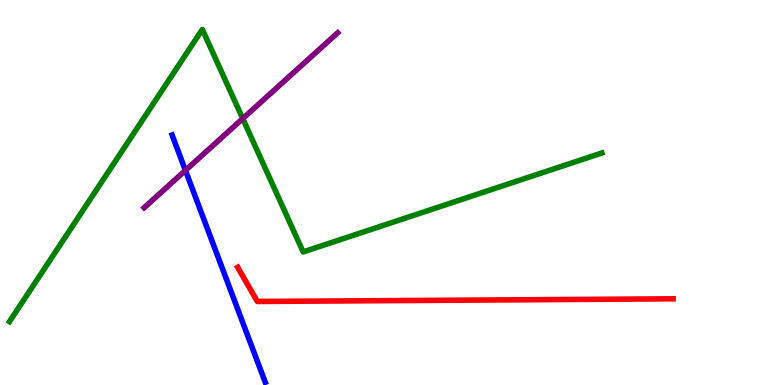[{'lines': ['blue', 'red'], 'intersections': []}, {'lines': ['green', 'red'], 'intersections': []}, {'lines': ['purple', 'red'], 'intersections': []}, {'lines': ['blue', 'green'], 'intersections': []}, {'lines': ['blue', 'purple'], 'intersections': [{'x': 2.39, 'y': 5.57}]}, {'lines': ['green', 'purple'], 'intersections': [{'x': 3.13, 'y': 6.92}]}]